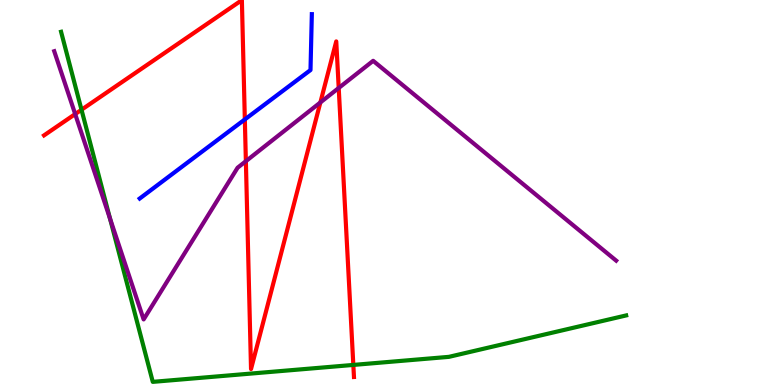[{'lines': ['blue', 'red'], 'intersections': [{'x': 3.16, 'y': 6.9}]}, {'lines': ['green', 'red'], 'intersections': [{'x': 1.05, 'y': 7.15}, {'x': 4.56, 'y': 0.521}]}, {'lines': ['purple', 'red'], 'intersections': [{'x': 0.97, 'y': 7.04}, {'x': 3.17, 'y': 5.81}, {'x': 4.13, 'y': 7.34}, {'x': 4.37, 'y': 7.71}]}, {'lines': ['blue', 'green'], 'intersections': []}, {'lines': ['blue', 'purple'], 'intersections': []}, {'lines': ['green', 'purple'], 'intersections': [{'x': 1.42, 'y': 4.32}]}]